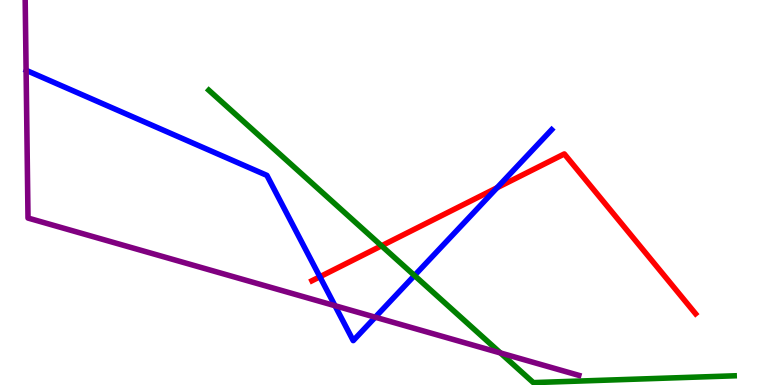[{'lines': ['blue', 'red'], 'intersections': [{'x': 4.13, 'y': 2.81}, {'x': 6.41, 'y': 5.12}]}, {'lines': ['green', 'red'], 'intersections': [{'x': 4.92, 'y': 3.62}]}, {'lines': ['purple', 'red'], 'intersections': []}, {'lines': ['blue', 'green'], 'intersections': [{'x': 5.35, 'y': 2.84}]}, {'lines': ['blue', 'purple'], 'intersections': [{'x': 4.32, 'y': 2.06}, {'x': 4.84, 'y': 1.76}]}, {'lines': ['green', 'purple'], 'intersections': [{'x': 6.46, 'y': 0.832}]}]